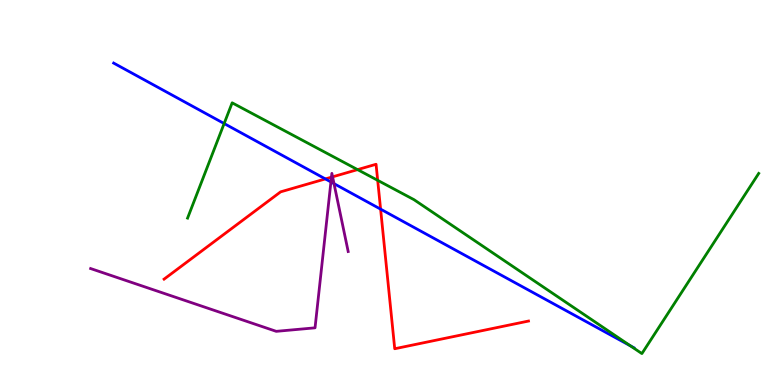[{'lines': ['blue', 'red'], 'intersections': [{'x': 4.2, 'y': 5.35}, {'x': 4.91, 'y': 4.57}]}, {'lines': ['green', 'red'], 'intersections': [{'x': 4.61, 'y': 5.59}, {'x': 4.87, 'y': 5.32}]}, {'lines': ['purple', 'red'], 'intersections': [{'x': 4.28, 'y': 5.4}, {'x': 4.29, 'y': 5.41}]}, {'lines': ['blue', 'green'], 'intersections': [{'x': 2.89, 'y': 6.79}, {'x': 8.13, 'y': 1.02}]}, {'lines': ['blue', 'purple'], 'intersections': [{'x': 4.27, 'y': 5.27}, {'x': 4.31, 'y': 5.23}]}, {'lines': ['green', 'purple'], 'intersections': []}]